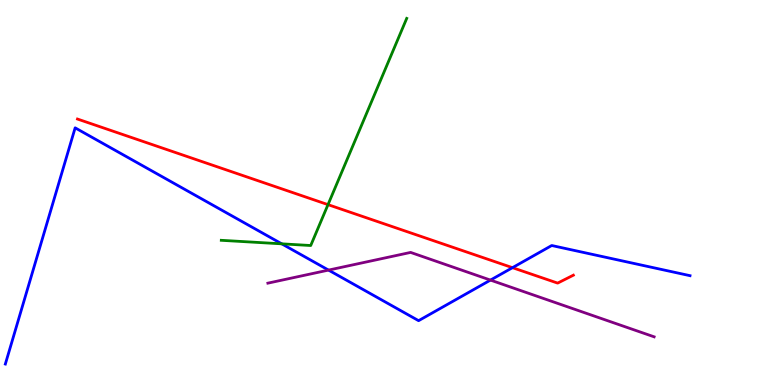[{'lines': ['blue', 'red'], 'intersections': [{'x': 6.61, 'y': 3.05}]}, {'lines': ['green', 'red'], 'intersections': [{'x': 4.23, 'y': 4.68}]}, {'lines': ['purple', 'red'], 'intersections': []}, {'lines': ['blue', 'green'], 'intersections': [{'x': 3.64, 'y': 3.67}]}, {'lines': ['blue', 'purple'], 'intersections': [{'x': 4.24, 'y': 2.98}, {'x': 6.33, 'y': 2.72}]}, {'lines': ['green', 'purple'], 'intersections': []}]